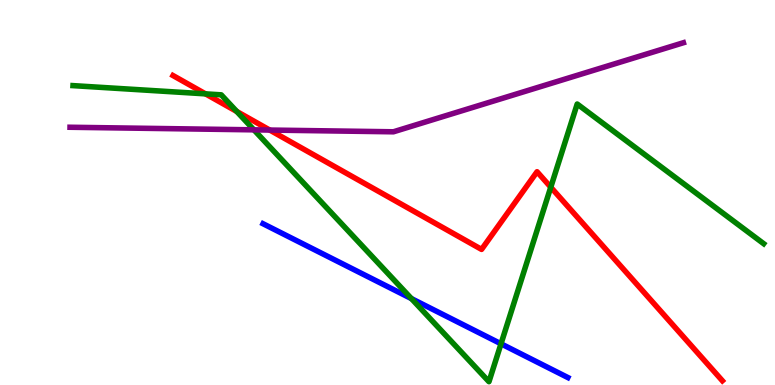[{'lines': ['blue', 'red'], 'intersections': []}, {'lines': ['green', 'red'], 'intersections': [{'x': 2.65, 'y': 7.56}, {'x': 3.05, 'y': 7.1}, {'x': 7.11, 'y': 5.14}]}, {'lines': ['purple', 'red'], 'intersections': [{'x': 3.48, 'y': 6.62}]}, {'lines': ['blue', 'green'], 'intersections': [{'x': 5.31, 'y': 2.24}, {'x': 6.46, 'y': 1.07}]}, {'lines': ['blue', 'purple'], 'intersections': []}, {'lines': ['green', 'purple'], 'intersections': [{'x': 3.28, 'y': 6.63}]}]